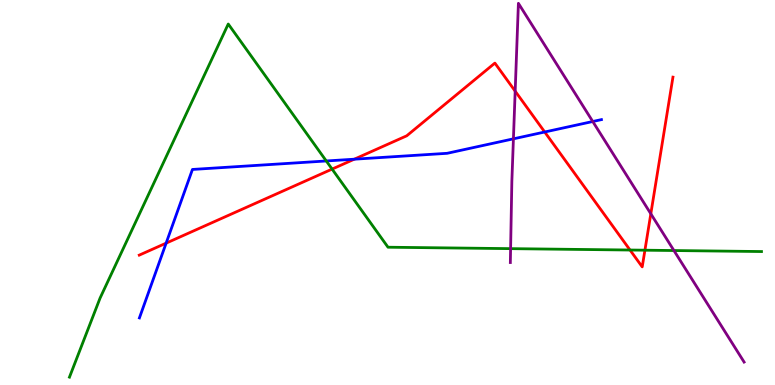[{'lines': ['blue', 'red'], 'intersections': [{'x': 2.14, 'y': 3.68}, {'x': 4.57, 'y': 5.87}, {'x': 7.03, 'y': 6.57}]}, {'lines': ['green', 'red'], 'intersections': [{'x': 4.29, 'y': 5.61}, {'x': 8.13, 'y': 3.51}, {'x': 8.32, 'y': 3.5}]}, {'lines': ['purple', 'red'], 'intersections': [{'x': 6.65, 'y': 7.63}, {'x': 8.4, 'y': 4.45}]}, {'lines': ['blue', 'green'], 'intersections': [{'x': 4.21, 'y': 5.82}]}, {'lines': ['blue', 'purple'], 'intersections': [{'x': 6.62, 'y': 6.39}, {'x': 7.65, 'y': 6.84}]}, {'lines': ['green', 'purple'], 'intersections': [{'x': 6.59, 'y': 3.54}, {'x': 8.7, 'y': 3.49}]}]